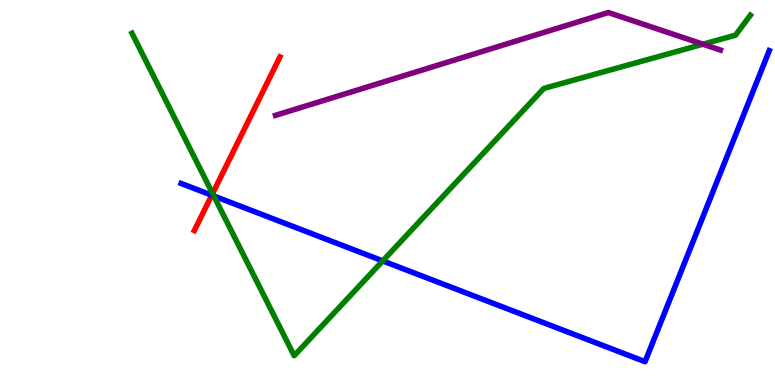[{'lines': ['blue', 'red'], 'intersections': [{'x': 2.73, 'y': 4.93}]}, {'lines': ['green', 'red'], 'intersections': [{'x': 2.74, 'y': 4.97}]}, {'lines': ['purple', 'red'], 'intersections': []}, {'lines': ['blue', 'green'], 'intersections': [{'x': 2.76, 'y': 4.91}, {'x': 4.94, 'y': 3.22}]}, {'lines': ['blue', 'purple'], 'intersections': []}, {'lines': ['green', 'purple'], 'intersections': [{'x': 9.07, 'y': 8.85}]}]